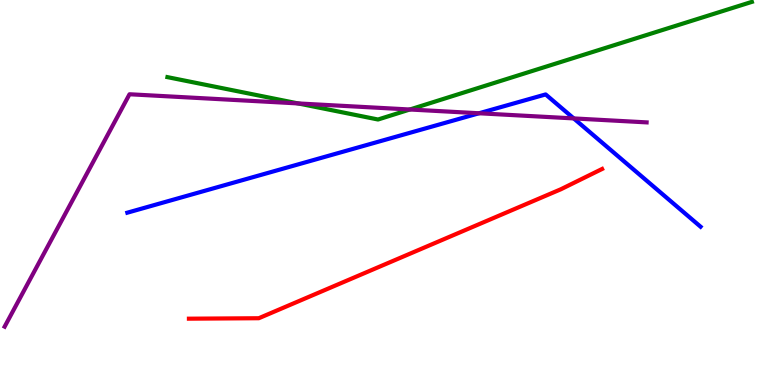[{'lines': ['blue', 'red'], 'intersections': []}, {'lines': ['green', 'red'], 'intersections': []}, {'lines': ['purple', 'red'], 'intersections': []}, {'lines': ['blue', 'green'], 'intersections': []}, {'lines': ['blue', 'purple'], 'intersections': [{'x': 6.18, 'y': 7.06}, {'x': 7.4, 'y': 6.92}]}, {'lines': ['green', 'purple'], 'intersections': [{'x': 3.85, 'y': 7.31}, {'x': 5.29, 'y': 7.16}]}]